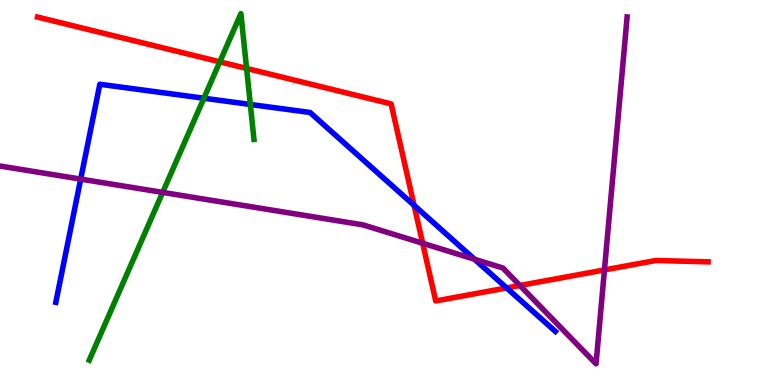[{'lines': ['blue', 'red'], 'intersections': [{'x': 5.34, 'y': 4.67}, {'x': 6.54, 'y': 2.52}]}, {'lines': ['green', 'red'], 'intersections': [{'x': 2.84, 'y': 8.39}, {'x': 3.18, 'y': 8.22}]}, {'lines': ['purple', 'red'], 'intersections': [{'x': 5.45, 'y': 3.68}, {'x': 6.71, 'y': 2.58}, {'x': 7.8, 'y': 2.99}]}, {'lines': ['blue', 'green'], 'intersections': [{'x': 2.63, 'y': 7.45}, {'x': 3.23, 'y': 7.29}]}, {'lines': ['blue', 'purple'], 'intersections': [{'x': 1.04, 'y': 5.35}, {'x': 6.12, 'y': 3.27}]}, {'lines': ['green', 'purple'], 'intersections': [{'x': 2.1, 'y': 5.0}]}]